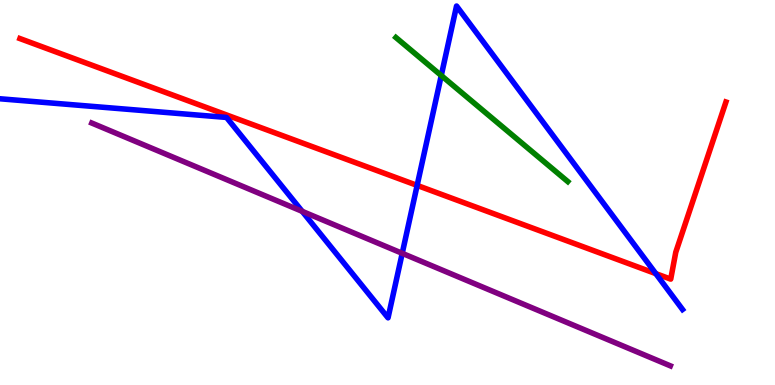[{'lines': ['blue', 'red'], 'intersections': [{'x': 5.38, 'y': 5.18}, {'x': 8.46, 'y': 2.89}]}, {'lines': ['green', 'red'], 'intersections': []}, {'lines': ['purple', 'red'], 'intersections': []}, {'lines': ['blue', 'green'], 'intersections': [{'x': 5.69, 'y': 8.04}]}, {'lines': ['blue', 'purple'], 'intersections': [{'x': 3.9, 'y': 4.51}, {'x': 5.19, 'y': 3.42}]}, {'lines': ['green', 'purple'], 'intersections': []}]